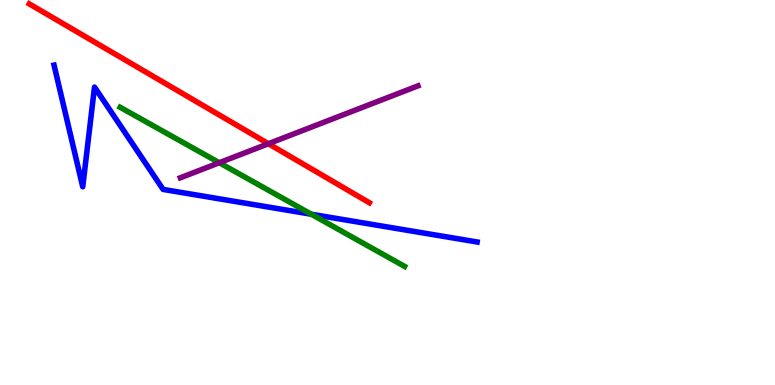[{'lines': ['blue', 'red'], 'intersections': []}, {'lines': ['green', 'red'], 'intersections': []}, {'lines': ['purple', 'red'], 'intersections': [{'x': 3.46, 'y': 6.27}]}, {'lines': ['blue', 'green'], 'intersections': [{'x': 4.02, 'y': 4.44}]}, {'lines': ['blue', 'purple'], 'intersections': []}, {'lines': ['green', 'purple'], 'intersections': [{'x': 2.83, 'y': 5.77}]}]